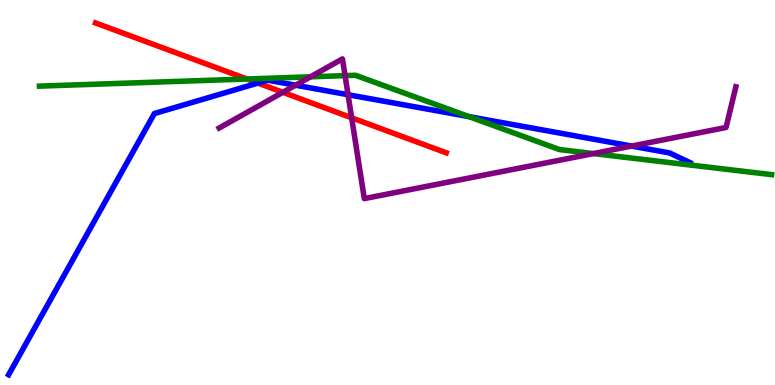[{'lines': ['blue', 'red'], 'intersections': [{'x': 3.33, 'y': 7.84}]}, {'lines': ['green', 'red'], 'intersections': [{'x': 3.19, 'y': 7.95}]}, {'lines': ['purple', 'red'], 'intersections': [{'x': 3.65, 'y': 7.6}, {'x': 4.54, 'y': 6.94}]}, {'lines': ['blue', 'green'], 'intersections': [{'x': 6.05, 'y': 6.97}]}, {'lines': ['blue', 'purple'], 'intersections': [{'x': 3.81, 'y': 7.79}, {'x': 4.49, 'y': 7.54}, {'x': 8.15, 'y': 6.21}]}, {'lines': ['green', 'purple'], 'intersections': [{'x': 4.01, 'y': 8.0}, {'x': 4.45, 'y': 8.04}, {'x': 7.66, 'y': 6.01}]}]